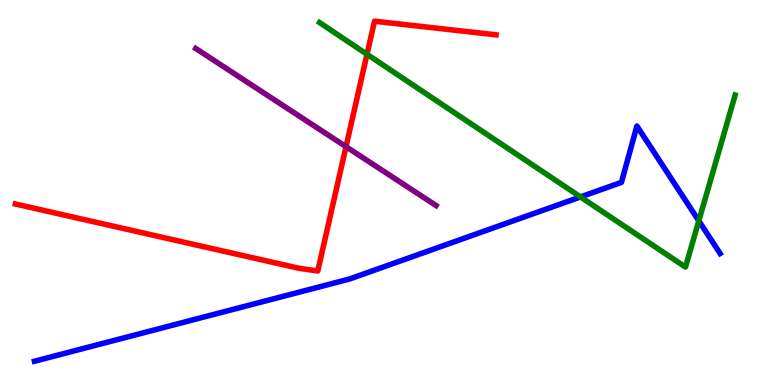[{'lines': ['blue', 'red'], 'intersections': []}, {'lines': ['green', 'red'], 'intersections': [{'x': 4.74, 'y': 8.59}]}, {'lines': ['purple', 'red'], 'intersections': [{'x': 4.46, 'y': 6.19}]}, {'lines': ['blue', 'green'], 'intersections': [{'x': 7.49, 'y': 4.88}, {'x': 9.02, 'y': 4.26}]}, {'lines': ['blue', 'purple'], 'intersections': []}, {'lines': ['green', 'purple'], 'intersections': []}]